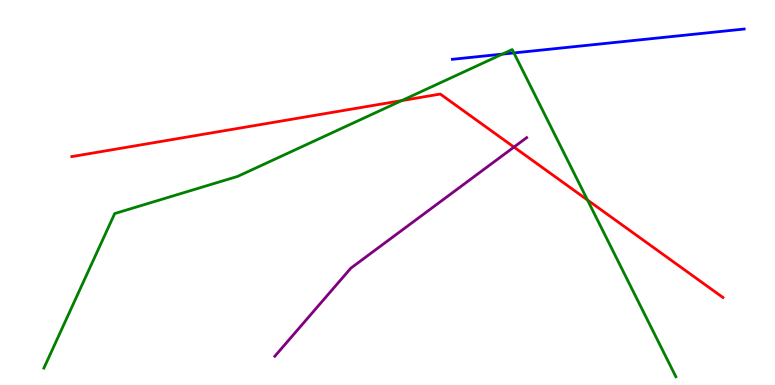[{'lines': ['blue', 'red'], 'intersections': []}, {'lines': ['green', 'red'], 'intersections': [{'x': 5.18, 'y': 7.39}, {'x': 7.58, 'y': 4.81}]}, {'lines': ['purple', 'red'], 'intersections': [{'x': 6.63, 'y': 6.18}]}, {'lines': ['blue', 'green'], 'intersections': [{'x': 6.48, 'y': 8.59}, {'x': 6.63, 'y': 8.63}]}, {'lines': ['blue', 'purple'], 'intersections': []}, {'lines': ['green', 'purple'], 'intersections': []}]